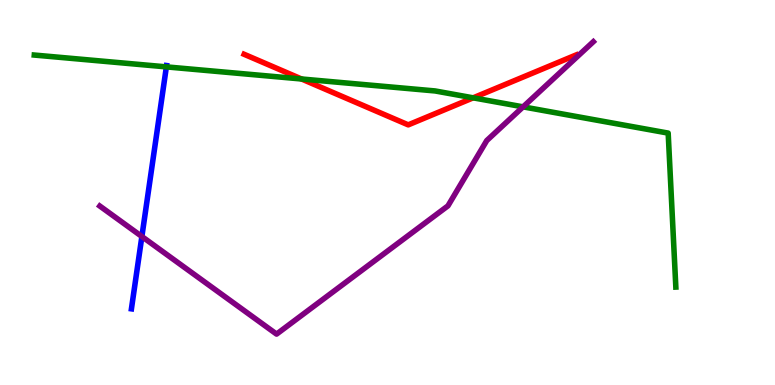[{'lines': ['blue', 'red'], 'intersections': []}, {'lines': ['green', 'red'], 'intersections': [{'x': 3.89, 'y': 7.95}, {'x': 6.11, 'y': 7.46}]}, {'lines': ['purple', 'red'], 'intersections': []}, {'lines': ['blue', 'green'], 'intersections': [{'x': 2.15, 'y': 8.26}]}, {'lines': ['blue', 'purple'], 'intersections': [{'x': 1.83, 'y': 3.86}]}, {'lines': ['green', 'purple'], 'intersections': [{'x': 6.75, 'y': 7.22}]}]